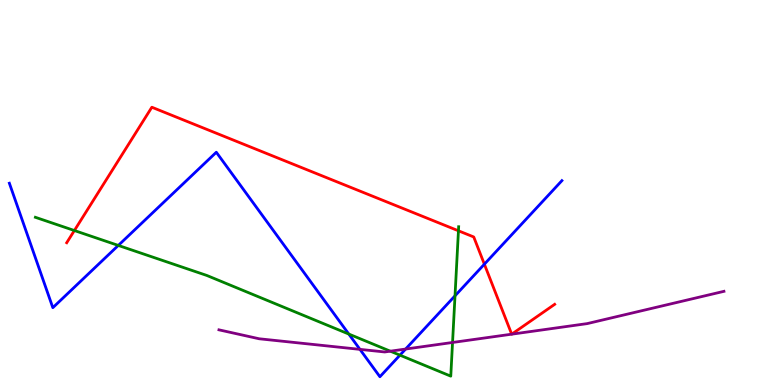[{'lines': ['blue', 'red'], 'intersections': [{'x': 6.25, 'y': 3.14}]}, {'lines': ['green', 'red'], 'intersections': [{'x': 0.96, 'y': 4.01}, {'x': 5.92, 'y': 4.01}]}, {'lines': ['purple', 'red'], 'intersections': [{'x': 6.6, 'y': 1.32}, {'x': 6.6, 'y': 1.32}]}, {'lines': ['blue', 'green'], 'intersections': [{'x': 1.53, 'y': 3.63}, {'x': 4.5, 'y': 1.32}, {'x': 5.16, 'y': 0.775}, {'x': 5.87, 'y': 2.32}]}, {'lines': ['blue', 'purple'], 'intersections': [{'x': 4.64, 'y': 0.926}, {'x': 5.23, 'y': 0.934}]}, {'lines': ['green', 'purple'], 'intersections': [{'x': 5.04, 'y': 0.878}, {'x': 5.84, 'y': 1.1}]}]